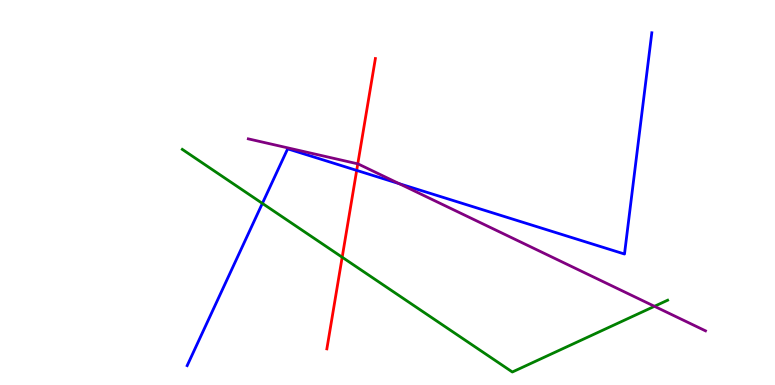[{'lines': ['blue', 'red'], 'intersections': [{'x': 4.6, 'y': 5.57}]}, {'lines': ['green', 'red'], 'intersections': [{'x': 4.42, 'y': 3.32}]}, {'lines': ['purple', 'red'], 'intersections': [{'x': 4.62, 'y': 5.74}]}, {'lines': ['blue', 'green'], 'intersections': [{'x': 3.39, 'y': 4.72}]}, {'lines': ['blue', 'purple'], 'intersections': [{'x': 5.15, 'y': 5.23}]}, {'lines': ['green', 'purple'], 'intersections': [{'x': 8.44, 'y': 2.04}]}]